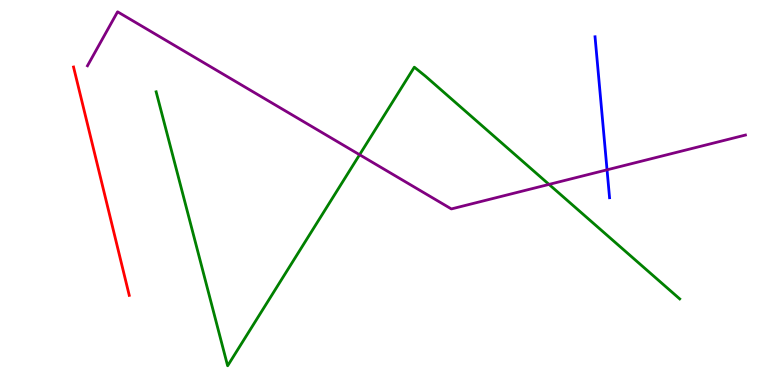[{'lines': ['blue', 'red'], 'intersections': []}, {'lines': ['green', 'red'], 'intersections': []}, {'lines': ['purple', 'red'], 'intersections': []}, {'lines': ['blue', 'green'], 'intersections': []}, {'lines': ['blue', 'purple'], 'intersections': [{'x': 7.83, 'y': 5.59}]}, {'lines': ['green', 'purple'], 'intersections': [{'x': 4.64, 'y': 5.98}, {'x': 7.08, 'y': 5.21}]}]